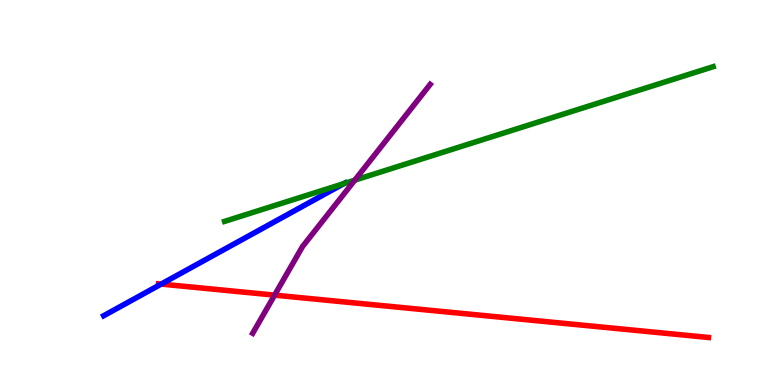[{'lines': ['blue', 'red'], 'intersections': [{'x': 2.08, 'y': 2.62}]}, {'lines': ['green', 'red'], 'intersections': []}, {'lines': ['purple', 'red'], 'intersections': [{'x': 3.54, 'y': 2.33}]}, {'lines': ['blue', 'green'], 'intersections': [{'x': 4.44, 'y': 5.23}]}, {'lines': ['blue', 'purple'], 'intersections': []}, {'lines': ['green', 'purple'], 'intersections': [{'x': 4.58, 'y': 5.32}]}]